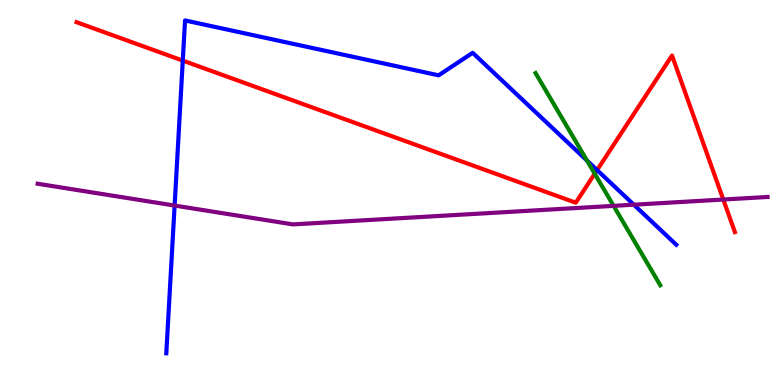[{'lines': ['blue', 'red'], 'intersections': [{'x': 2.36, 'y': 8.43}, {'x': 7.7, 'y': 5.58}]}, {'lines': ['green', 'red'], 'intersections': [{'x': 7.67, 'y': 5.49}]}, {'lines': ['purple', 'red'], 'intersections': [{'x': 9.33, 'y': 4.82}]}, {'lines': ['blue', 'green'], 'intersections': [{'x': 7.57, 'y': 5.83}]}, {'lines': ['blue', 'purple'], 'intersections': [{'x': 2.25, 'y': 4.66}, {'x': 8.18, 'y': 4.68}]}, {'lines': ['green', 'purple'], 'intersections': [{'x': 7.92, 'y': 4.65}]}]